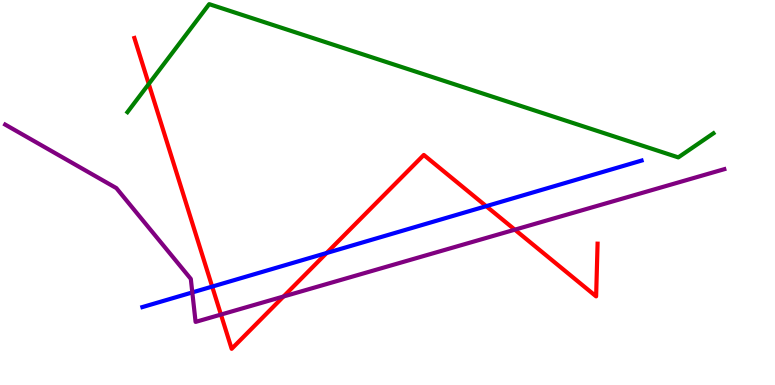[{'lines': ['blue', 'red'], 'intersections': [{'x': 2.74, 'y': 2.56}, {'x': 4.21, 'y': 3.43}, {'x': 6.27, 'y': 4.64}]}, {'lines': ['green', 'red'], 'intersections': [{'x': 1.92, 'y': 7.82}]}, {'lines': ['purple', 'red'], 'intersections': [{'x': 2.85, 'y': 1.83}, {'x': 3.66, 'y': 2.3}, {'x': 6.64, 'y': 4.03}]}, {'lines': ['blue', 'green'], 'intersections': []}, {'lines': ['blue', 'purple'], 'intersections': [{'x': 2.48, 'y': 2.4}]}, {'lines': ['green', 'purple'], 'intersections': []}]